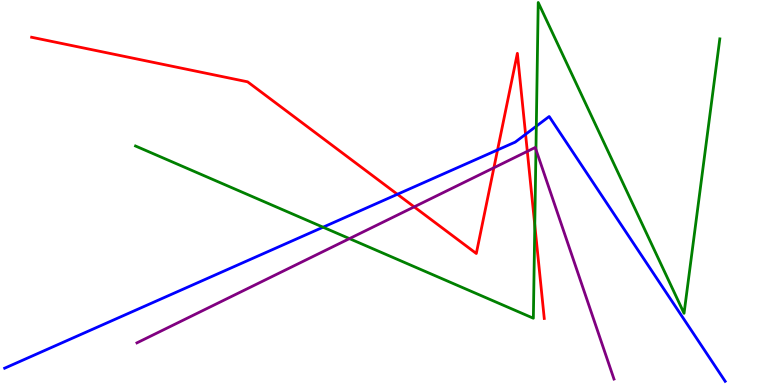[{'lines': ['blue', 'red'], 'intersections': [{'x': 5.13, 'y': 4.95}, {'x': 6.42, 'y': 6.11}, {'x': 6.78, 'y': 6.51}]}, {'lines': ['green', 'red'], 'intersections': [{'x': 6.9, 'y': 4.15}]}, {'lines': ['purple', 'red'], 'intersections': [{'x': 5.34, 'y': 4.63}, {'x': 6.37, 'y': 5.64}, {'x': 6.8, 'y': 6.07}]}, {'lines': ['blue', 'green'], 'intersections': [{'x': 4.17, 'y': 4.1}, {'x': 6.92, 'y': 6.72}]}, {'lines': ['blue', 'purple'], 'intersections': []}, {'lines': ['green', 'purple'], 'intersections': [{'x': 4.51, 'y': 3.8}, {'x': 6.92, 'y': 6.12}]}]